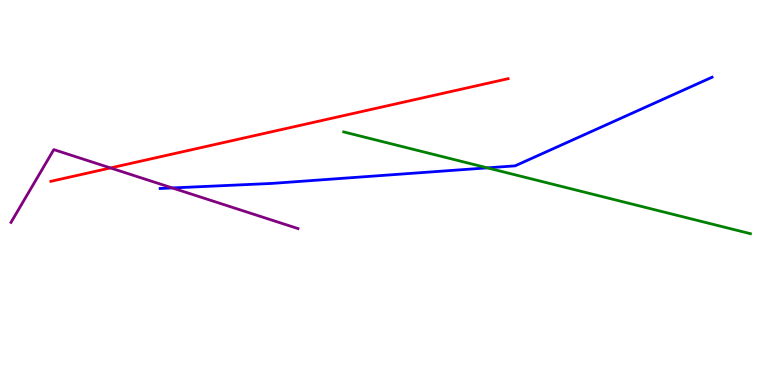[{'lines': ['blue', 'red'], 'intersections': []}, {'lines': ['green', 'red'], 'intersections': []}, {'lines': ['purple', 'red'], 'intersections': [{'x': 1.43, 'y': 5.64}]}, {'lines': ['blue', 'green'], 'intersections': [{'x': 6.29, 'y': 5.64}]}, {'lines': ['blue', 'purple'], 'intersections': [{'x': 2.22, 'y': 5.12}]}, {'lines': ['green', 'purple'], 'intersections': []}]